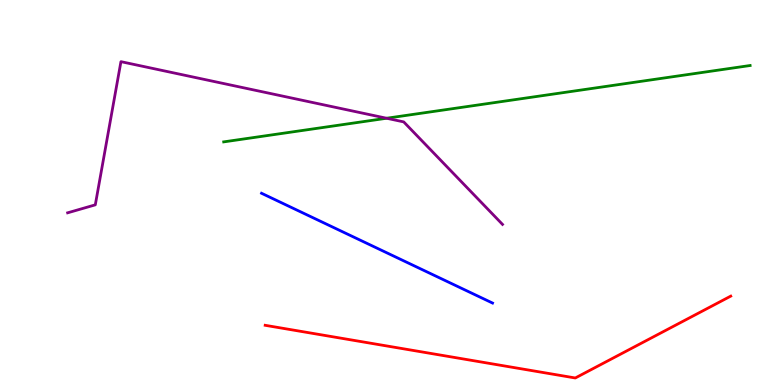[{'lines': ['blue', 'red'], 'intersections': []}, {'lines': ['green', 'red'], 'intersections': []}, {'lines': ['purple', 'red'], 'intersections': []}, {'lines': ['blue', 'green'], 'intersections': []}, {'lines': ['blue', 'purple'], 'intersections': []}, {'lines': ['green', 'purple'], 'intersections': [{'x': 4.99, 'y': 6.93}]}]